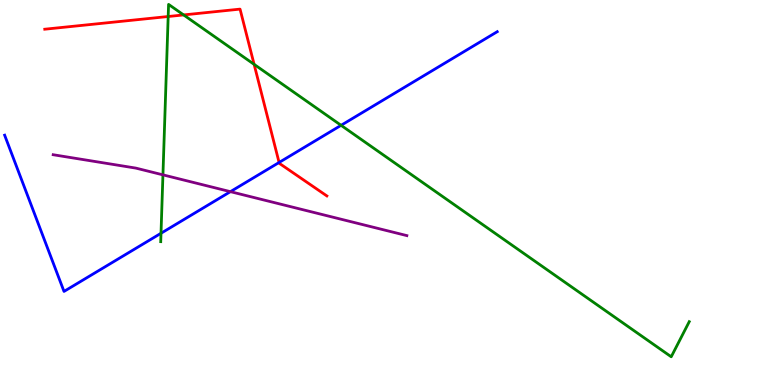[{'lines': ['blue', 'red'], 'intersections': [{'x': 3.6, 'y': 5.78}]}, {'lines': ['green', 'red'], 'intersections': [{'x': 2.17, 'y': 9.57}, {'x': 2.37, 'y': 9.61}, {'x': 3.28, 'y': 8.33}]}, {'lines': ['purple', 'red'], 'intersections': []}, {'lines': ['blue', 'green'], 'intersections': [{'x': 2.08, 'y': 3.94}, {'x': 4.4, 'y': 6.75}]}, {'lines': ['blue', 'purple'], 'intersections': [{'x': 2.97, 'y': 5.02}]}, {'lines': ['green', 'purple'], 'intersections': [{'x': 2.1, 'y': 5.46}]}]